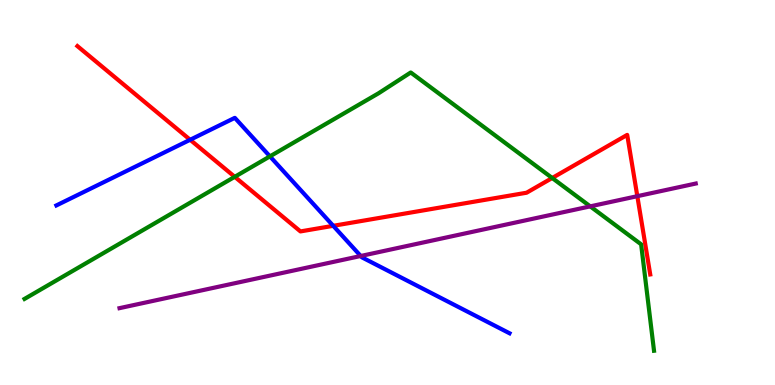[{'lines': ['blue', 'red'], 'intersections': [{'x': 2.45, 'y': 6.37}, {'x': 4.3, 'y': 4.13}]}, {'lines': ['green', 'red'], 'intersections': [{'x': 3.03, 'y': 5.41}, {'x': 7.13, 'y': 5.38}]}, {'lines': ['purple', 'red'], 'intersections': [{'x': 8.22, 'y': 4.9}]}, {'lines': ['blue', 'green'], 'intersections': [{'x': 3.48, 'y': 5.94}]}, {'lines': ['blue', 'purple'], 'intersections': [{'x': 4.65, 'y': 3.35}]}, {'lines': ['green', 'purple'], 'intersections': [{'x': 7.62, 'y': 4.64}]}]